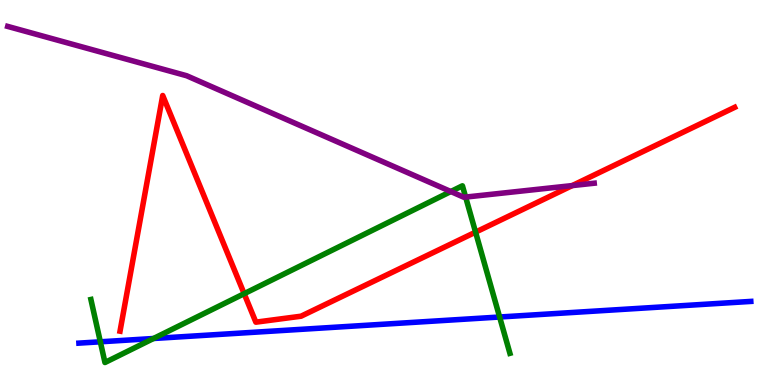[{'lines': ['blue', 'red'], 'intersections': []}, {'lines': ['green', 'red'], 'intersections': [{'x': 3.15, 'y': 2.37}, {'x': 6.14, 'y': 3.97}]}, {'lines': ['purple', 'red'], 'intersections': [{'x': 7.38, 'y': 5.18}]}, {'lines': ['blue', 'green'], 'intersections': [{'x': 1.29, 'y': 1.12}, {'x': 1.98, 'y': 1.21}, {'x': 6.45, 'y': 1.77}]}, {'lines': ['blue', 'purple'], 'intersections': []}, {'lines': ['green', 'purple'], 'intersections': [{'x': 5.82, 'y': 5.03}, {'x': 6.01, 'y': 4.88}]}]